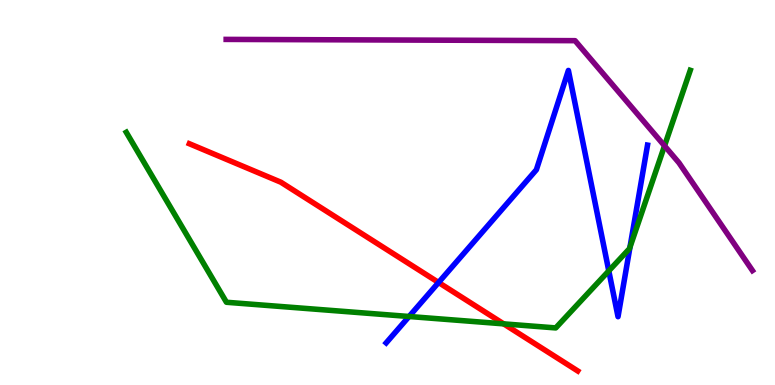[{'lines': ['blue', 'red'], 'intersections': [{'x': 5.66, 'y': 2.66}]}, {'lines': ['green', 'red'], 'intersections': [{'x': 6.5, 'y': 1.59}]}, {'lines': ['purple', 'red'], 'intersections': []}, {'lines': ['blue', 'green'], 'intersections': [{'x': 5.28, 'y': 1.78}, {'x': 7.86, 'y': 2.96}, {'x': 8.13, 'y': 3.58}]}, {'lines': ['blue', 'purple'], 'intersections': []}, {'lines': ['green', 'purple'], 'intersections': [{'x': 8.57, 'y': 6.21}]}]